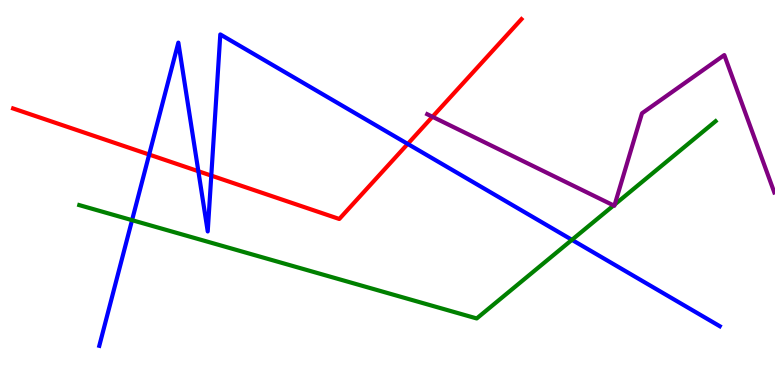[{'lines': ['blue', 'red'], 'intersections': [{'x': 1.92, 'y': 5.99}, {'x': 2.56, 'y': 5.55}, {'x': 2.73, 'y': 5.44}, {'x': 5.26, 'y': 6.26}]}, {'lines': ['green', 'red'], 'intersections': []}, {'lines': ['purple', 'red'], 'intersections': [{'x': 5.58, 'y': 6.97}]}, {'lines': ['blue', 'green'], 'intersections': [{'x': 1.7, 'y': 4.28}, {'x': 7.38, 'y': 3.77}]}, {'lines': ['blue', 'purple'], 'intersections': []}, {'lines': ['green', 'purple'], 'intersections': [{'x': 7.92, 'y': 4.66}, {'x': 7.93, 'y': 4.69}]}]